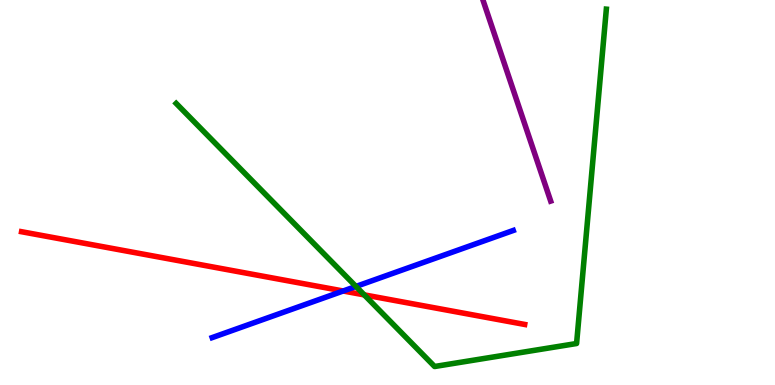[{'lines': ['blue', 'red'], 'intersections': [{'x': 4.43, 'y': 2.44}]}, {'lines': ['green', 'red'], 'intersections': [{'x': 4.7, 'y': 2.34}]}, {'lines': ['purple', 'red'], 'intersections': []}, {'lines': ['blue', 'green'], 'intersections': [{'x': 4.59, 'y': 2.56}]}, {'lines': ['blue', 'purple'], 'intersections': []}, {'lines': ['green', 'purple'], 'intersections': []}]